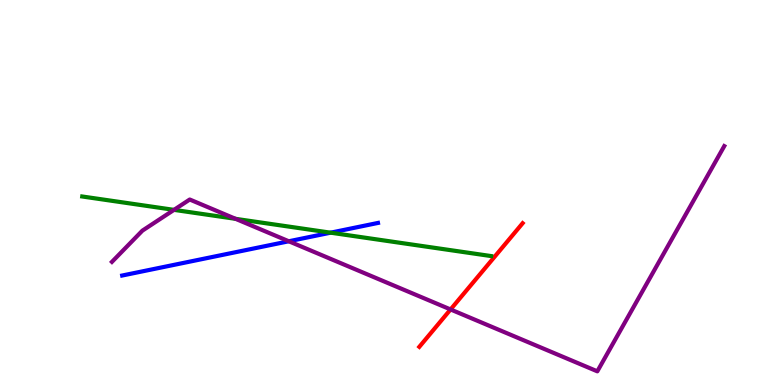[{'lines': ['blue', 'red'], 'intersections': []}, {'lines': ['green', 'red'], 'intersections': []}, {'lines': ['purple', 'red'], 'intersections': [{'x': 5.81, 'y': 1.96}]}, {'lines': ['blue', 'green'], 'intersections': [{'x': 4.27, 'y': 3.96}]}, {'lines': ['blue', 'purple'], 'intersections': [{'x': 3.73, 'y': 3.73}]}, {'lines': ['green', 'purple'], 'intersections': [{'x': 2.25, 'y': 4.55}, {'x': 3.04, 'y': 4.32}]}]